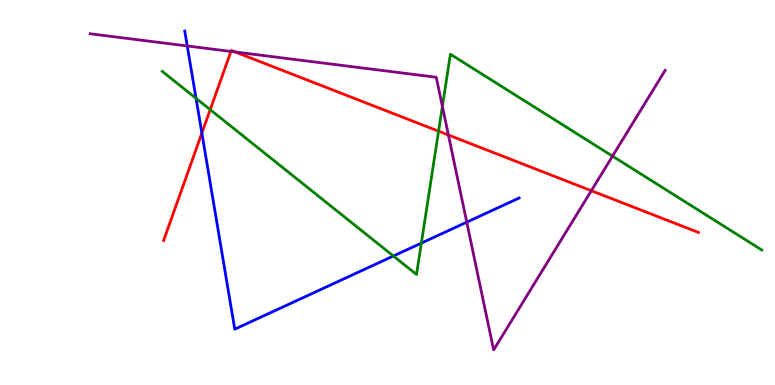[{'lines': ['blue', 'red'], 'intersections': [{'x': 2.6, 'y': 6.54}]}, {'lines': ['green', 'red'], 'intersections': [{'x': 2.71, 'y': 7.15}, {'x': 5.66, 'y': 6.59}]}, {'lines': ['purple', 'red'], 'intersections': [{'x': 2.98, 'y': 8.66}, {'x': 3.04, 'y': 8.65}, {'x': 5.79, 'y': 6.49}, {'x': 7.63, 'y': 5.05}]}, {'lines': ['blue', 'green'], 'intersections': [{'x': 2.53, 'y': 7.45}, {'x': 5.08, 'y': 3.35}, {'x': 5.44, 'y': 3.69}]}, {'lines': ['blue', 'purple'], 'intersections': [{'x': 2.42, 'y': 8.81}, {'x': 6.02, 'y': 4.23}]}, {'lines': ['green', 'purple'], 'intersections': [{'x': 5.71, 'y': 7.24}, {'x': 7.9, 'y': 5.94}]}]